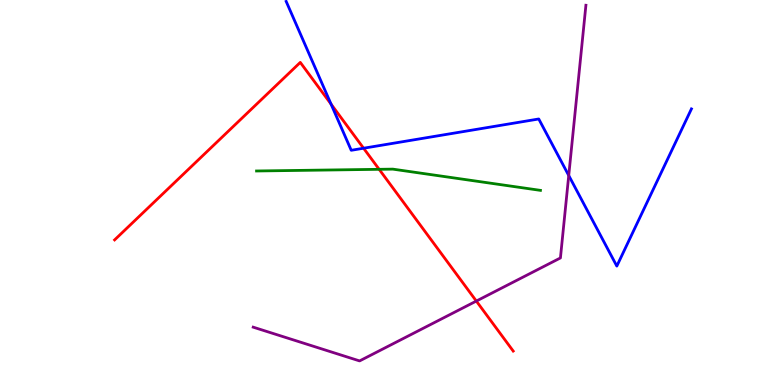[{'lines': ['blue', 'red'], 'intersections': [{'x': 4.27, 'y': 7.3}, {'x': 4.69, 'y': 6.15}]}, {'lines': ['green', 'red'], 'intersections': [{'x': 4.89, 'y': 5.6}]}, {'lines': ['purple', 'red'], 'intersections': [{'x': 6.15, 'y': 2.18}]}, {'lines': ['blue', 'green'], 'intersections': []}, {'lines': ['blue', 'purple'], 'intersections': [{'x': 7.34, 'y': 5.44}]}, {'lines': ['green', 'purple'], 'intersections': []}]